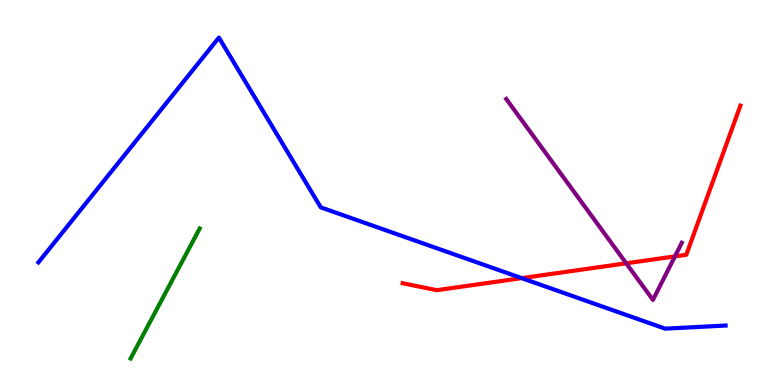[{'lines': ['blue', 'red'], 'intersections': [{'x': 6.73, 'y': 2.78}]}, {'lines': ['green', 'red'], 'intersections': []}, {'lines': ['purple', 'red'], 'intersections': [{'x': 8.08, 'y': 3.16}, {'x': 8.71, 'y': 3.34}]}, {'lines': ['blue', 'green'], 'intersections': []}, {'lines': ['blue', 'purple'], 'intersections': []}, {'lines': ['green', 'purple'], 'intersections': []}]